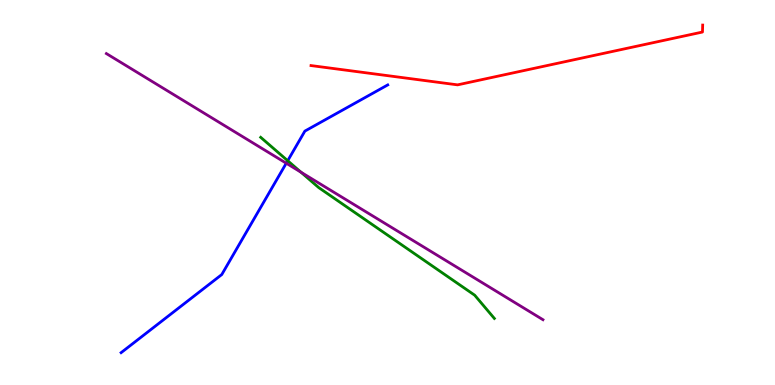[{'lines': ['blue', 'red'], 'intersections': []}, {'lines': ['green', 'red'], 'intersections': []}, {'lines': ['purple', 'red'], 'intersections': []}, {'lines': ['blue', 'green'], 'intersections': [{'x': 3.71, 'y': 5.83}]}, {'lines': ['blue', 'purple'], 'intersections': [{'x': 3.69, 'y': 5.76}]}, {'lines': ['green', 'purple'], 'intersections': [{'x': 3.88, 'y': 5.53}]}]